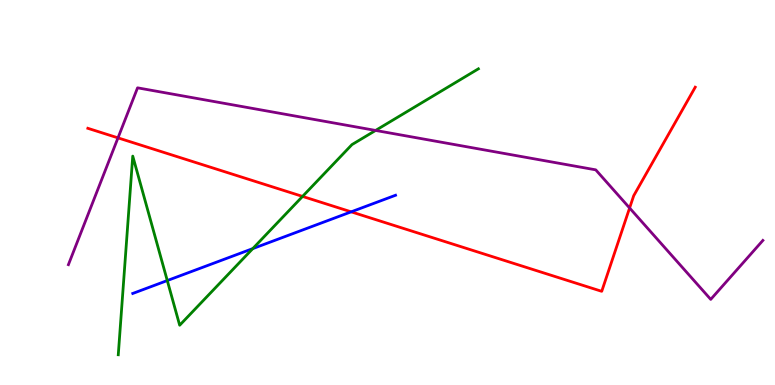[{'lines': ['blue', 'red'], 'intersections': [{'x': 4.53, 'y': 4.5}]}, {'lines': ['green', 'red'], 'intersections': [{'x': 3.9, 'y': 4.9}]}, {'lines': ['purple', 'red'], 'intersections': [{'x': 1.52, 'y': 6.42}, {'x': 8.12, 'y': 4.6}]}, {'lines': ['blue', 'green'], 'intersections': [{'x': 2.16, 'y': 2.71}, {'x': 3.26, 'y': 3.54}]}, {'lines': ['blue', 'purple'], 'intersections': []}, {'lines': ['green', 'purple'], 'intersections': [{'x': 4.85, 'y': 6.61}]}]